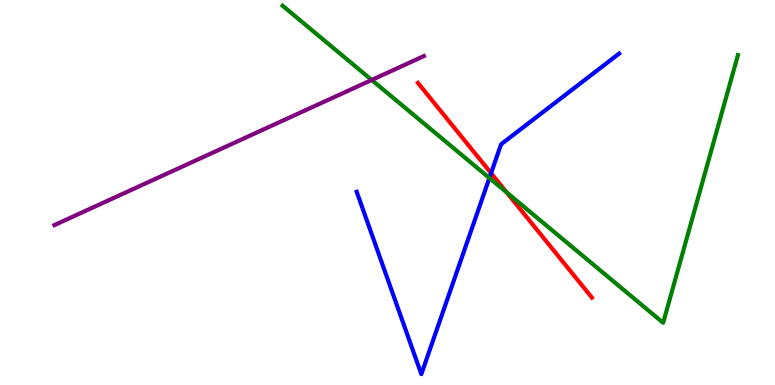[{'lines': ['blue', 'red'], 'intersections': [{'x': 6.34, 'y': 5.5}]}, {'lines': ['green', 'red'], 'intersections': [{'x': 6.54, 'y': 5.0}]}, {'lines': ['purple', 'red'], 'intersections': []}, {'lines': ['blue', 'green'], 'intersections': [{'x': 6.31, 'y': 5.38}]}, {'lines': ['blue', 'purple'], 'intersections': []}, {'lines': ['green', 'purple'], 'intersections': [{'x': 4.8, 'y': 7.92}]}]